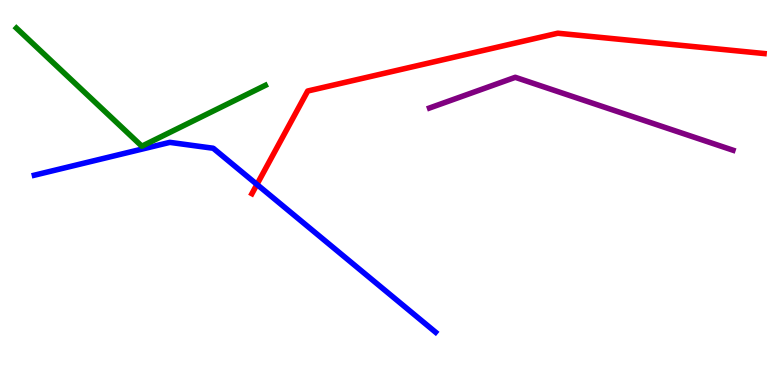[{'lines': ['blue', 'red'], 'intersections': [{'x': 3.32, 'y': 5.21}]}, {'lines': ['green', 'red'], 'intersections': []}, {'lines': ['purple', 'red'], 'intersections': []}, {'lines': ['blue', 'green'], 'intersections': []}, {'lines': ['blue', 'purple'], 'intersections': []}, {'lines': ['green', 'purple'], 'intersections': []}]